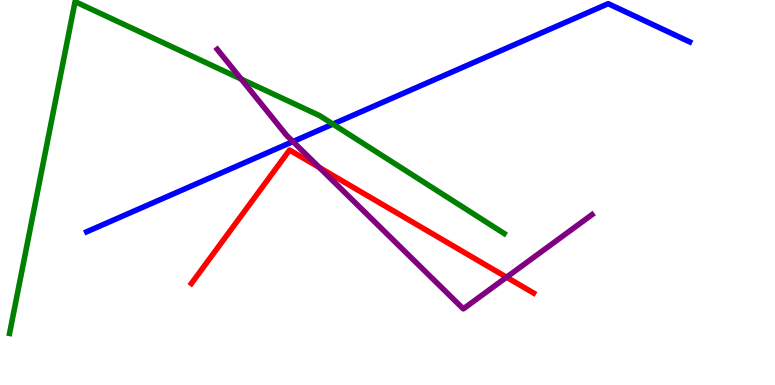[{'lines': ['blue', 'red'], 'intersections': []}, {'lines': ['green', 'red'], 'intersections': []}, {'lines': ['purple', 'red'], 'intersections': [{'x': 4.12, 'y': 5.65}, {'x': 6.54, 'y': 2.8}]}, {'lines': ['blue', 'green'], 'intersections': [{'x': 4.3, 'y': 6.78}]}, {'lines': ['blue', 'purple'], 'intersections': [{'x': 3.78, 'y': 6.32}]}, {'lines': ['green', 'purple'], 'intersections': [{'x': 3.11, 'y': 7.95}]}]